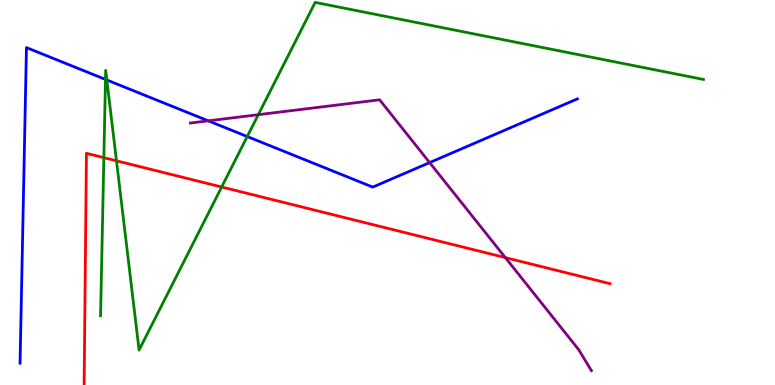[{'lines': ['blue', 'red'], 'intersections': []}, {'lines': ['green', 'red'], 'intersections': [{'x': 1.34, 'y': 5.9}, {'x': 1.5, 'y': 5.82}, {'x': 2.86, 'y': 5.14}]}, {'lines': ['purple', 'red'], 'intersections': [{'x': 6.52, 'y': 3.31}]}, {'lines': ['blue', 'green'], 'intersections': [{'x': 1.36, 'y': 7.94}, {'x': 1.38, 'y': 7.92}, {'x': 3.19, 'y': 6.45}]}, {'lines': ['blue', 'purple'], 'intersections': [{'x': 2.69, 'y': 6.86}, {'x': 5.54, 'y': 5.78}]}, {'lines': ['green', 'purple'], 'intersections': [{'x': 3.33, 'y': 7.02}]}]